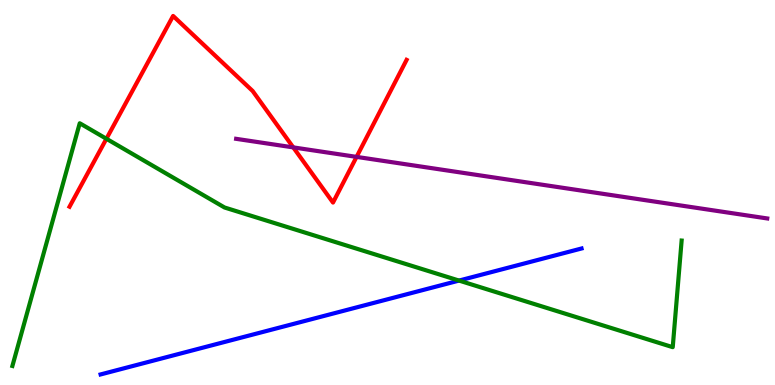[{'lines': ['blue', 'red'], 'intersections': []}, {'lines': ['green', 'red'], 'intersections': [{'x': 1.37, 'y': 6.4}]}, {'lines': ['purple', 'red'], 'intersections': [{'x': 3.78, 'y': 6.17}, {'x': 4.6, 'y': 5.93}]}, {'lines': ['blue', 'green'], 'intersections': [{'x': 5.92, 'y': 2.71}]}, {'lines': ['blue', 'purple'], 'intersections': []}, {'lines': ['green', 'purple'], 'intersections': []}]